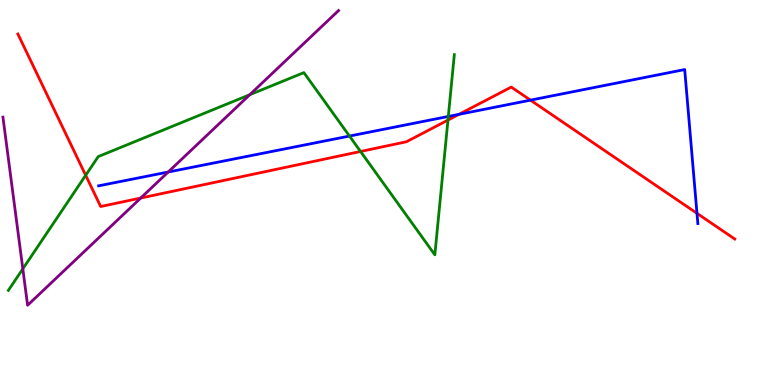[{'lines': ['blue', 'red'], 'intersections': [{'x': 5.92, 'y': 7.03}, {'x': 6.84, 'y': 7.4}, {'x': 8.99, 'y': 4.46}]}, {'lines': ['green', 'red'], 'intersections': [{'x': 1.11, 'y': 5.45}, {'x': 4.65, 'y': 6.07}, {'x': 5.78, 'y': 6.88}]}, {'lines': ['purple', 'red'], 'intersections': [{'x': 1.82, 'y': 4.86}]}, {'lines': ['blue', 'green'], 'intersections': [{'x': 4.51, 'y': 6.47}, {'x': 5.78, 'y': 6.98}]}, {'lines': ['blue', 'purple'], 'intersections': [{'x': 2.17, 'y': 5.53}]}, {'lines': ['green', 'purple'], 'intersections': [{'x': 0.294, 'y': 3.02}, {'x': 3.22, 'y': 7.54}]}]